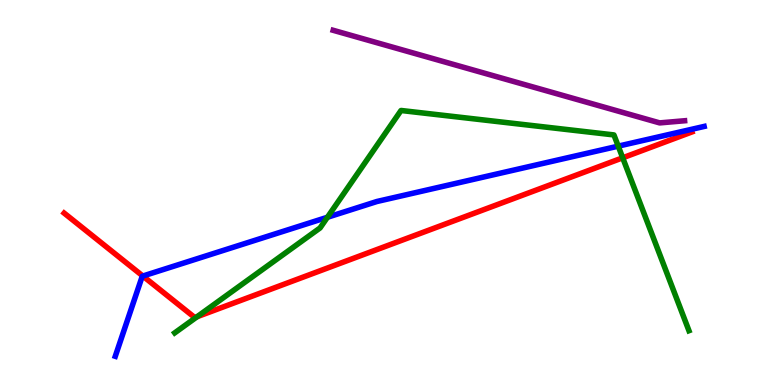[{'lines': ['blue', 'red'], 'intersections': [{'x': 1.84, 'y': 2.83}]}, {'lines': ['green', 'red'], 'intersections': [{'x': 2.54, 'y': 1.77}, {'x': 8.03, 'y': 5.9}]}, {'lines': ['purple', 'red'], 'intersections': []}, {'lines': ['blue', 'green'], 'intersections': [{'x': 4.22, 'y': 4.36}, {'x': 7.98, 'y': 6.2}]}, {'lines': ['blue', 'purple'], 'intersections': []}, {'lines': ['green', 'purple'], 'intersections': []}]